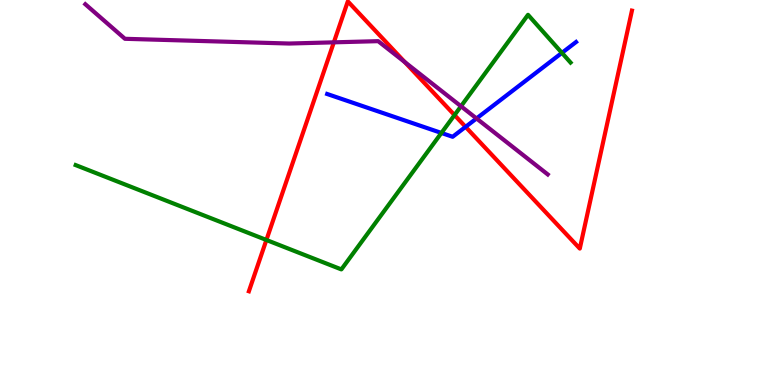[{'lines': ['blue', 'red'], 'intersections': [{'x': 6.01, 'y': 6.71}]}, {'lines': ['green', 'red'], 'intersections': [{'x': 3.44, 'y': 3.77}, {'x': 5.86, 'y': 7.01}]}, {'lines': ['purple', 'red'], 'intersections': [{'x': 4.31, 'y': 8.9}, {'x': 5.22, 'y': 8.39}]}, {'lines': ['blue', 'green'], 'intersections': [{'x': 5.7, 'y': 6.55}, {'x': 7.25, 'y': 8.63}]}, {'lines': ['blue', 'purple'], 'intersections': [{'x': 6.15, 'y': 6.92}]}, {'lines': ['green', 'purple'], 'intersections': [{'x': 5.95, 'y': 7.24}]}]